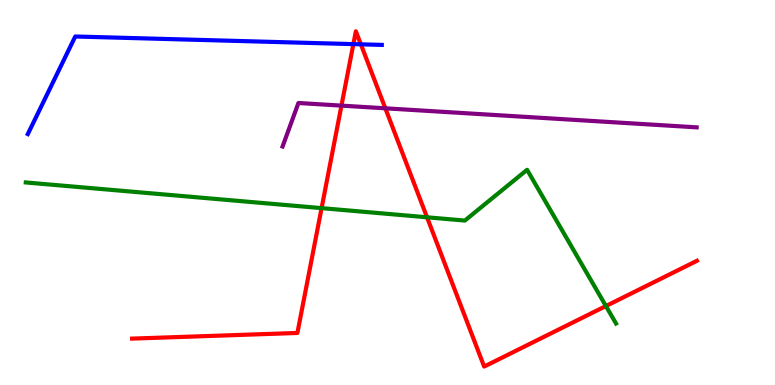[{'lines': ['blue', 'red'], 'intersections': [{'x': 4.56, 'y': 8.85}, {'x': 4.66, 'y': 8.85}]}, {'lines': ['green', 'red'], 'intersections': [{'x': 4.15, 'y': 4.59}, {'x': 5.51, 'y': 4.36}, {'x': 7.82, 'y': 2.05}]}, {'lines': ['purple', 'red'], 'intersections': [{'x': 4.41, 'y': 7.26}, {'x': 4.97, 'y': 7.19}]}, {'lines': ['blue', 'green'], 'intersections': []}, {'lines': ['blue', 'purple'], 'intersections': []}, {'lines': ['green', 'purple'], 'intersections': []}]